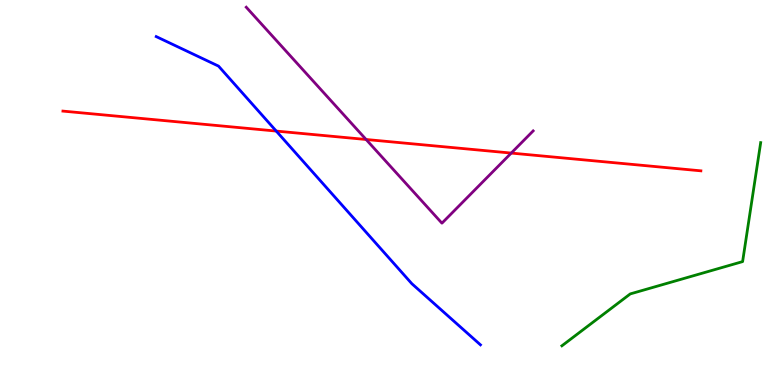[{'lines': ['blue', 'red'], 'intersections': [{'x': 3.56, 'y': 6.6}]}, {'lines': ['green', 'red'], 'intersections': []}, {'lines': ['purple', 'red'], 'intersections': [{'x': 4.72, 'y': 6.38}, {'x': 6.6, 'y': 6.02}]}, {'lines': ['blue', 'green'], 'intersections': []}, {'lines': ['blue', 'purple'], 'intersections': []}, {'lines': ['green', 'purple'], 'intersections': []}]